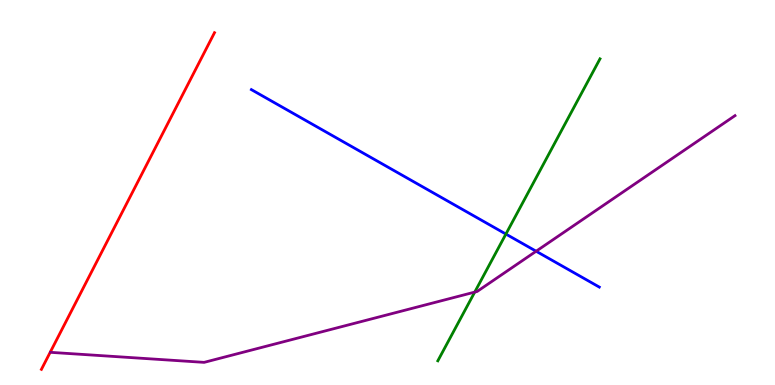[{'lines': ['blue', 'red'], 'intersections': []}, {'lines': ['green', 'red'], 'intersections': []}, {'lines': ['purple', 'red'], 'intersections': []}, {'lines': ['blue', 'green'], 'intersections': [{'x': 6.53, 'y': 3.92}]}, {'lines': ['blue', 'purple'], 'intersections': [{'x': 6.92, 'y': 3.47}]}, {'lines': ['green', 'purple'], 'intersections': [{'x': 6.13, 'y': 2.41}]}]